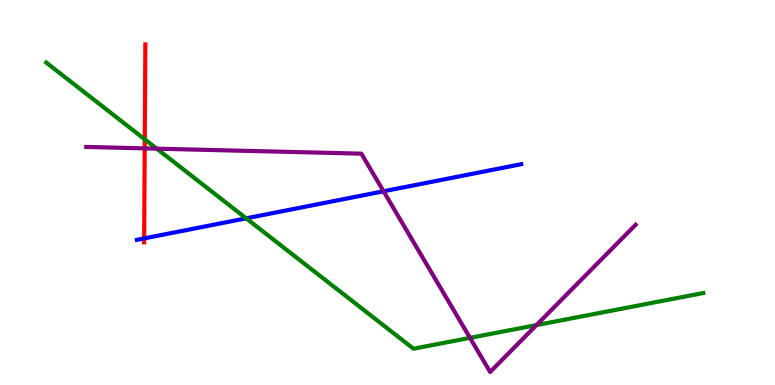[{'lines': ['blue', 'red'], 'intersections': [{'x': 1.86, 'y': 3.81}]}, {'lines': ['green', 'red'], 'intersections': [{'x': 1.87, 'y': 6.38}]}, {'lines': ['purple', 'red'], 'intersections': [{'x': 1.87, 'y': 6.15}]}, {'lines': ['blue', 'green'], 'intersections': [{'x': 3.18, 'y': 4.33}]}, {'lines': ['blue', 'purple'], 'intersections': [{'x': 4.95, 'y': 5.03}]}, {'lines': ['green', 'purple'], 'intersections': [{'x': 2.02, 'y': 6.14}, {'x': 6.06, 'y': 1.22}, {'x': 6.92, 'y': 1.56}]}]